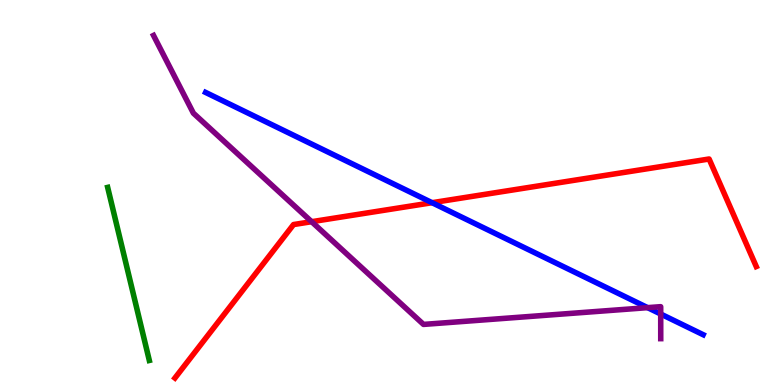[{'lines': ['blue', 'red'], 'intersections': [{'x': 5.58, 'y': 4.74}]}, {'lines': ['green', 'red'], 'intersections': []}, {'lines': ['purple', 'red'], 'intersections': [{'x': 4.02, 'y': 4.24}]}, {'lines': ['blue', 'green'], 'intersections': []}, {'lines': ['blue', 'purple'], 'intersections': [{'x': 8.36, 'y': 2.01}, {'x': 8.53, 'y': 1.84}]}, {'lines': ['green', 'purple'], 'intersections': []}]